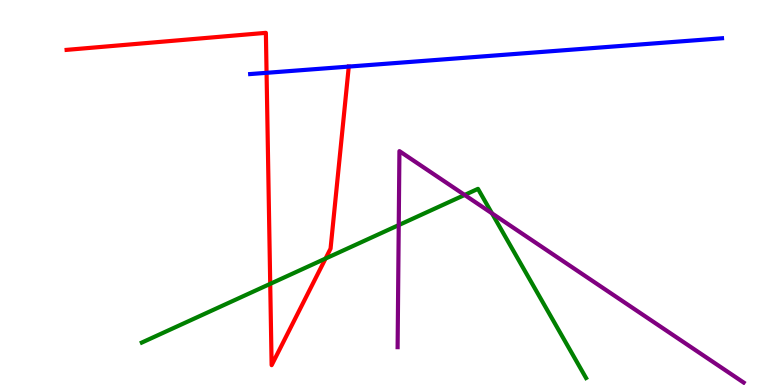[{'lines': ['blue', 'red'], 'intersections': [{'x': 3.44, 'y': 8.11}, {'x': 4.5, 'y': 8.27}]}, {'lines': ['green', 'red'], 'intersections': [{'x': 3.49, 'y': 2.63}, {'x': 4.2, 'y': 3.28}]}, {'lines': ['purple', 'red'], 'intersections': []}, {'lines': ['blue', 'green'], 'intersections': []}, {'lines': ['blue', 'purple'], 'intersections': []}, {'lines': ['green', 'purple'], 'intersections': [{'x': 5.15, 'y': 4.15}, {'x': 6.0, 'y': 4.94}, {'x': 6.35, 'y': 4.46}]}]